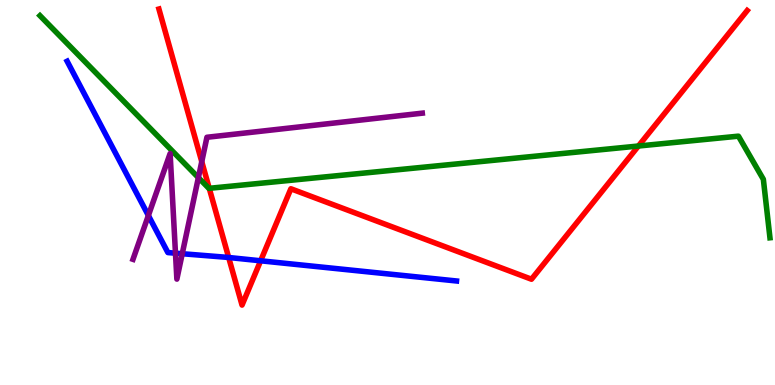[{'lines': ['blue', 'red'], 'intersections': [{'x': 2.95, 'y': 3.31}, {'x': 3.36, 'y': 3.23}]}, {'lines': ['green', 'red'], 'intersections': [{'x': 2.7, 'y': 5.11}, {'x': 8.24, 'y': 6.21}]}, {'lines': ['purple', 'red'], 'intersections': [{'x': 2.6, 'y': 5.8}]}, {'lines': ['blue', 'green'], 'intersections': []}, {'lines': ['blue', 'purple'], 'intersections': [{'x': 1.91, 'y': 4.4}, {'x': 2.26, 'y': 3.42}, {'x': 2.35, 'y': 3.41}]}, {'lines': ['green', 'purple'], 'intersections': [{'x': 2.56, 'y': 5.39}]}]